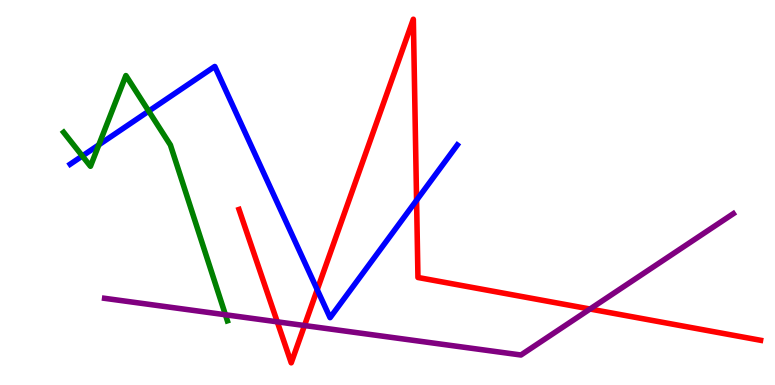[{'lines': ['blue', 'red'], 'intersections': [{'x': 4.09, 'y': 2.48}, {'x': 5.38, 'y': 4.8}]}, {'lines': ['green', 'red'], 'intersections': []}, {'lines': ['purple', 'red'], 'intersections': [{'x': 3.58, 'y': 1.64}, {'x': 3.93, 'y': 1.54}, {'x': 7.61, 'y': 1.97}]}, {'lines': ['blue', 'green'], 'intersections': [{'x': 1.06, 'y': 5.95}, {'x': 1.28, 'y': 6.24}, {'x': 1.92, 'y': 7.11}]}, {'lines': ['blue', 'purple'], 'intersections': []}, {'lines': ['green', 'purple'], 'intersections': [{'x': 2.91, 'y': 1.82}]}]